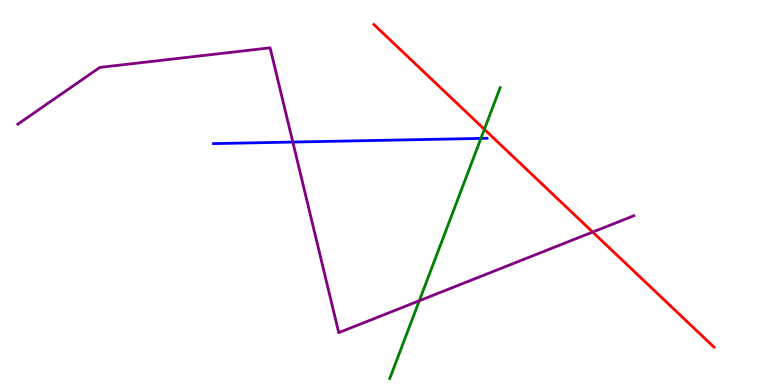[{'lines': ['blue', 'red'], 'intersections': []}, {'lines': ['green', 'red'], 'intersections': [{'x': 6.25, 'y': 6.64}]}, {'lines': ['purple', 'red'], 'intersections': [{'x': 7.65, 'y': 3.97}]}, {'lines': ['blue', 'green'], 'intersections': [{'x': 6.21, 'y': 6.41}]}, {'lines': ['blue', 'purple'], 'intersections': [{'x': 3.78, 'y': 6.31}]}, {'lines': ['green', 'purple'], 'intersections': [{'x': 5.41, 'y': 2.19}]}]